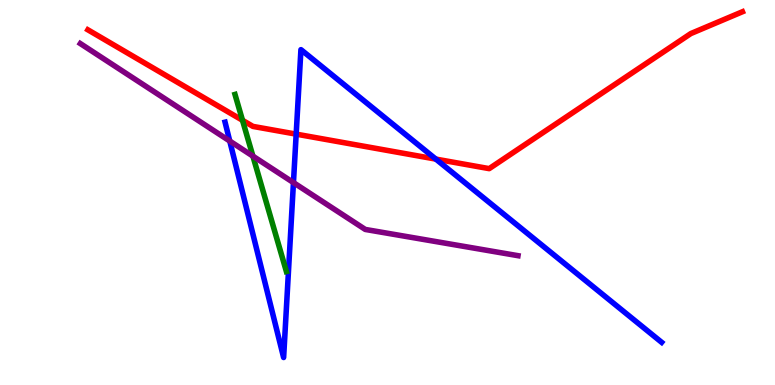[{'lines': ['blue', 'red'], 'intersections': [{'x': 3.82, 'y': 6.52}, {'x': 5.62, 'y': 5.87}]}, {'lines': ['green', 'red'], 'intersections': [{'x': 3.13, 'y': 6.88}]}, {'lines': ['purple', 'red'], 'intersections': []}, {'lines': ['blue', 'green'], 'intersections': []}, {'lines': ['blue', 'purple'], 'intersections': [{'x': 2.96, 'y': 6.34}, {'x': 3.79, 'y': 5.26}]}, {'lines': ['green', 'purple'], 'intersections': [{'x': 3.26, 'y': 5.94}]}]